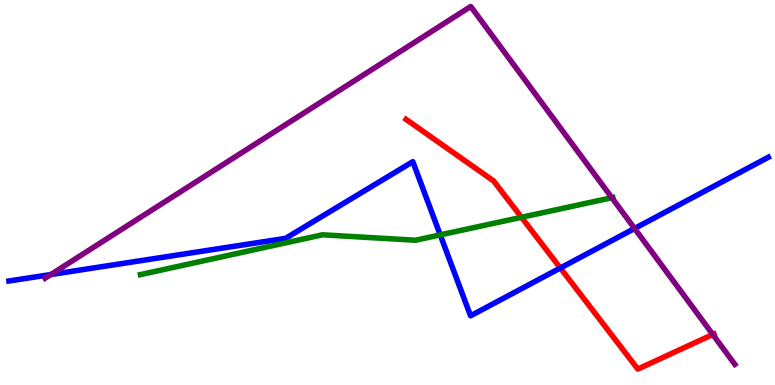[{'lines': ['blue', 'red'], 'intersections': [{'x': 7.23, 'y': 3.04}]}, {'lines': ['green', 'red'], 'intersections': [{'x': 6.73, 'y': 4.36}]}, {'lines': ['purple', 'red'], 'intersections': [{'x': 9.2, 'y': 1.31}]}, {'lines': ['blue', 'green'], 'intersections': [{'x': 5.68, 'y': 3.9}]}, {'lines': ['blue', 'purple'], 'intersections': [{'x': 0.656, 'y': 2.87}, {'x': 8.19, 'y': 4.07}]}, {'lines': ['green', 'purple'], 'intersections': [{'x': 7.9, 'y': 4.86}]}]